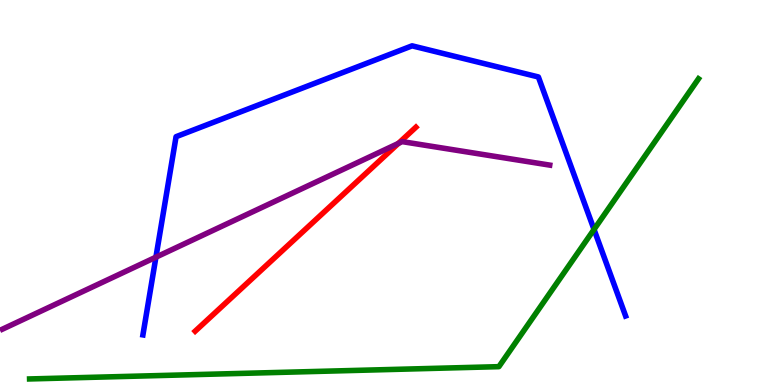[{'lines': ['blue', 'red'], 'intersections': []}, {'lines': ['green', 'red'], 'intersections': []}, {'lines': ['purple', 'red'], 'intersections': [{'x': 5.14, 'y': 6.27}]}, {'lines': ['blue', 'green'], 'intersections': [{'x': 7.66, 'y': 4.04}]}, {'lines': ['blue', 'purple'], 'intersections': [{'x': 2.01, 'y': 3.32}]}, {'lines': ['green', 'purple'], 'intersections': []}]